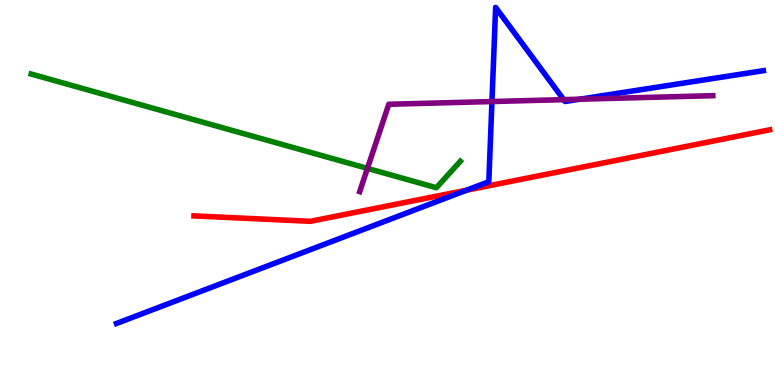[{'lines': ['blue', 'red'], 'intersections': [{'x': 6.02, 'y': 5.06}]}, {'lines': ['green', 'red'], 'intersections': []}, {'lines': ['purple', 'red'], 'intersections': []}, {'lines': ['blue', 'green'], 'intersections': []}, {'lines': ['blue', 'purple'], 'intersections': [{'x': 6.35, 'y': 7.36}, {'x': 7.27, 'y': 7.41}, {'x': 7.48, 'y': 7.42}]}, {'lines': ['green', 'purple'], 'intersections': [{'x': 4.74, 'y': 5.63}]}]